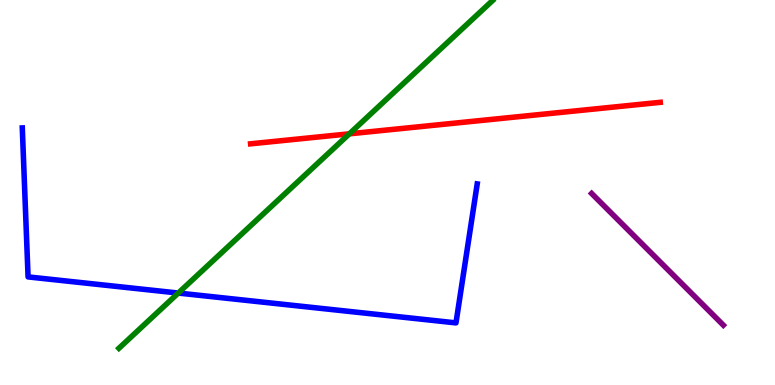[{'lines': ['blue', 'red'], 'intersections': []}, {'lines': ['green', 'red'], 'intersections': [{'x': 4.51, 'y': 6.52}]}, {'lines': ['purple', 'red'], 'intersections': []}, {'lines': ['blue', 'green'], 'intersections': [{'x': 2.3, 'y': 2.39}]}, {'lines': ['blue', 'purple'], 'intersections': []}, {'lines': ['green', 'purple'], 'intersections': []}]